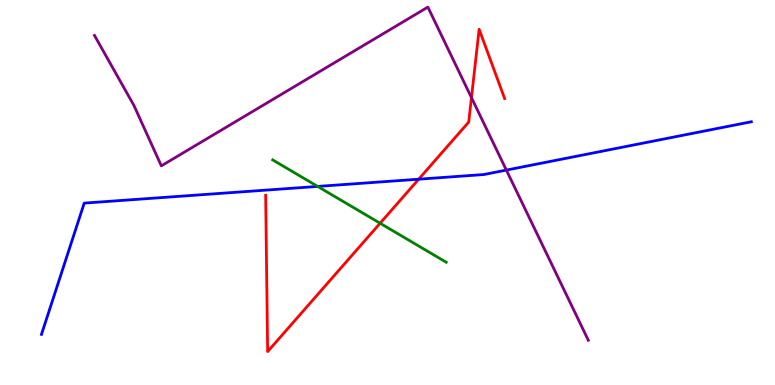[{'lines': ['blue', 'red'], 'intersections': [{'x': 5.4, 'y': 5.35}]}, {'lines': ['green', 'red'], 'intersections': [{'x': 4.9, 'y': 4.2}]}, {'lines': ['purple', 'red'], 'intersections': [{'x': 6.08, 'y': 7.46}]}, {'lines': ['blue', 'green'], 'intersections': [{'x': 4.1, 'y': 5.16}]}, {'lines': ['blue', 'purple'], 'intersections': [{'x': 6.53, 'y': 5.58}]}, {'lines': ['green', 'purple'], 'intersections': []}]